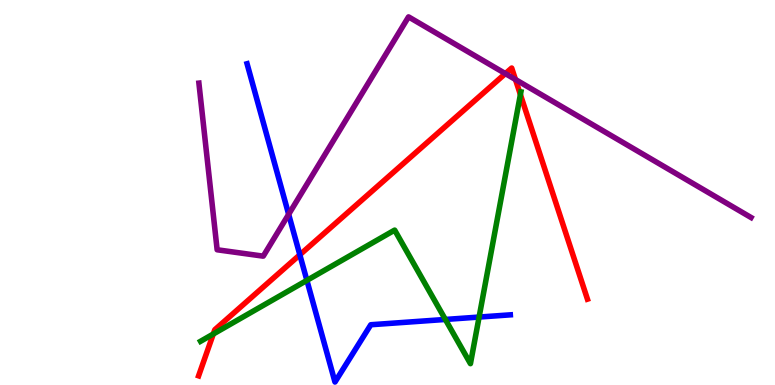[{'lines': ['blue', 'red'], 'intersections': [{'x': 3.87, 'y': 3.38}]}, {'lines': ['green', 'red'], 'intersections': [{'x': 2.75, 'y': 1.32}, {'x': 6.71, 'y': 7.54}]}, {'lines': ['purple', 'red'], 'intersections': [{'x': 6.52, 'y': 8.09}, {'x': 6.65, 'y': 7.93}]}, {'lines': ['blue', 'green'], 'intersections': [{'x': 3.96, 'y': 2.72}, {'x': 5.75, 'y': 1.7}, {'x': 6.18, 'y': 1.76}]}, {'lines': ['blue', 'purple'], 'intersections': [{'x': 3.72, 'y': 4.43}]}, {'lines': ['green', 'purple'], 'intersections': []}]